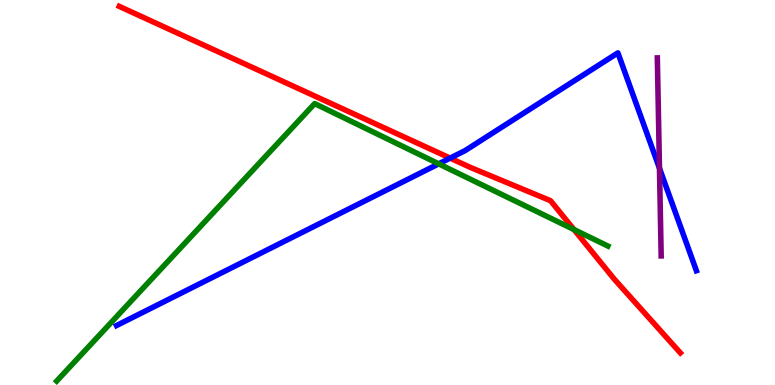[{'lines': ['blue', 'red'], 'intersections': [{'x': 5.81, 'y': 5.89}]}, {'lines': ['green', 'red'], 'intersections': [{'x': 7.41, 'y': 4.04}]}, {'lines': ['purple', 'red'], 'intersections': []}, {'lines': ['blue', 'green'], 'intersections': [{'x': 5.66, 'y': 5.74}]}, {'lines': ['blue', 'purple'], 'intersections': [{'x': 8.51, 'y': 5.63}]}, {'lines': ['green', 'purple'], 'intersections': []}]